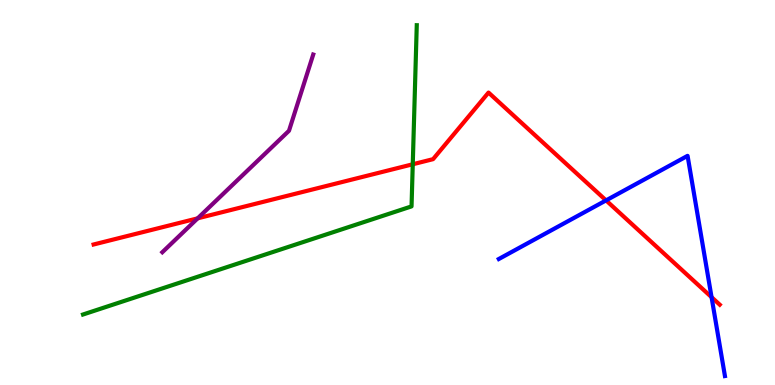[{'lines': ['blue', 'red'], 'intersections': [{'x': 7.82, 'y': 4.8}, {'x': 9.18, 'y': 2.28}]}, {'lines': ['green', 'red'], 'intersections': [{'x': 5.33, 'y': 5.73}]}, {'lines': ['purple', 'red'], 'intersections': [{'x': 2.55, 'y': 4.33}]}, {'lines': ['blue', 'green'], 'intersections': []}, {'lines': ['blue', 'purple'], 'intersections': []}, {'lines': ['green', 'purple'], 'intersections': []}]